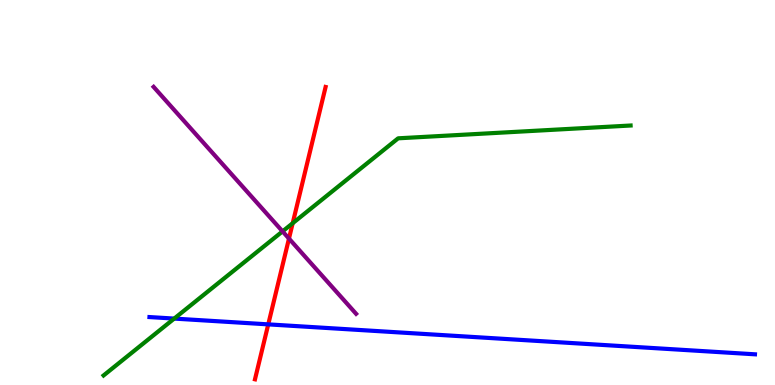[{'lines': ['blue', 'red'], 'intersections': [{'x': 3.46, 'y': 1.57}]}, {'lines': ['green', 'red'], 'intersections': [{'x': 3.78, 'y': 4.2}]}, {'lines': ['purple', 'red'], 'intersections': [{'x': 3.73, 'y': 3.8}]}, {'lines': ['blue', 'green'], 'intersections': [{'x': 2.25, 'y': 1.73}]}, {'lines': ['blue', 'purple'], 'intersections': []}, {'lines': ['green', 'purple'], 'intersections': [{'x': 3.65, 'y': 3.99}]}]